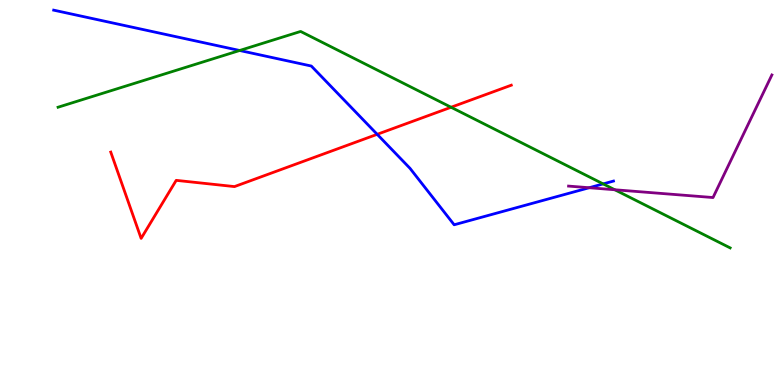[{'lines': ['blue', 'red'], 'intersections': [{'x': 4.87, 'y': 6.51}]}, {'lines': ['green', 'red'], 'intersections': [{'x': 5.82, 'y': 7.21}]}, {'lines': ['purple', 'red'], 'intersections': []}, {'lines': ['blue', 'green'], 'intersections': [{'x': 3.09, 'y': 8.69}, {'x': 7.78, 'y': 5.22}]}, {'lines': ['blue', 'purple'], 'intersections': [{'x': 7.6, 'y': 5.12}]}, {'lines': ['green', 'purple'], 'intersections': [{'x': 7.93, 'y': 5.07}]}]